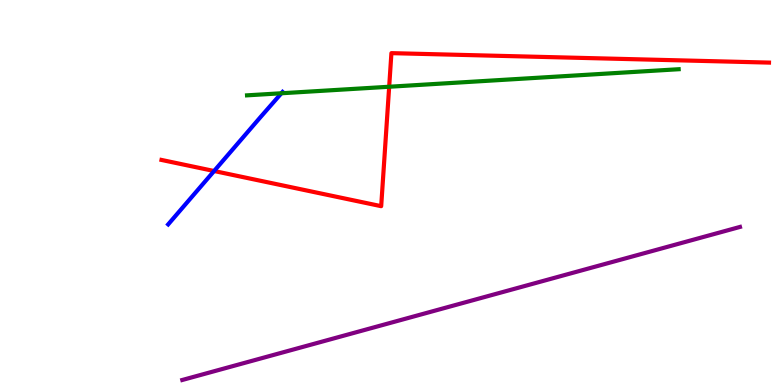[{'lines': ['blue', 'red'], 'intersections': [{'x': 2.76, 'y': 5.56}]}, {'lines': ['green', 'red'], 'intersections': [{'x': 5.02, 'y': 7.75}]}, {'lines': ['purple', 'red'], 'intersections': []}, {'lines': ['blue', 'green'], 'intersections': [{'x': 3.63, 'y': 7.58}]}, {'lines': ['blue', 'purple'], 'intersections': []}, {'lines': ['green', 'purple'], 'intersections': []}]